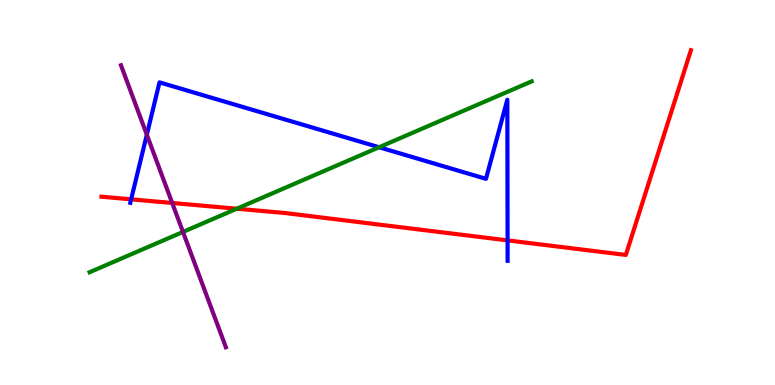[{'lines': ['blue', 'red'], 'intersections': [{'x': 1.69, 'y': 4.82}, {'x': 6.55, 'y': 3.76}]}, {'lines': ['green', 'red'], 'intersections': [{'x': 3.05, 'y': 4.58}]}, {'lines': ['purple', 'red'], 'intersections': [{'x': 2.22, 'y': 4.73}]}, {'lines': ['blue', 'green'], 'intersections': [{'x': 4.89, 'y': 6.18}]}, {'lines': ['blue', 'purple'], 'intersections': [{'x': 1.89, 'y': 6.5}]}, {'lines': ['green', 'purple'], 'intersections': [{'x': 2.36, 'y': 3.98}]}]